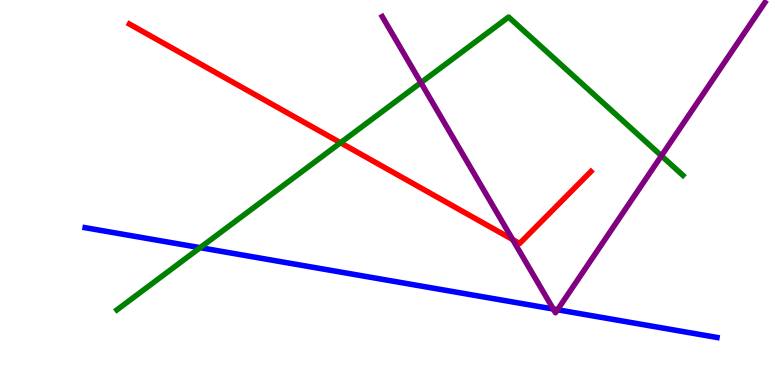[{'lines': ['blue', 'red'], 'intersections': []}, {'lines': ['green', 'red'], 'intersections': [{'x': 4.39, 'y': 6.29}]}, {'lines': ['purple', 'red'], 'intersections': [{'x': 6.61, 'y': 3.78}]}, {'lines': ['blue', 'green'], 'intersections': [{'x': 2.58, 'y': 3.57}]}, {'lines': ['blue', 'purple'], 'intersections': [{'x': 7.14, 'y': 1.97}, {'x': 7.19, 'y': 1.95}]}, {'lines': ['green', 'purple'], 'intersections': [{'x': 5.43, 'y': 7.85}, {'x': 8.53, 'y': 5.95}]}]